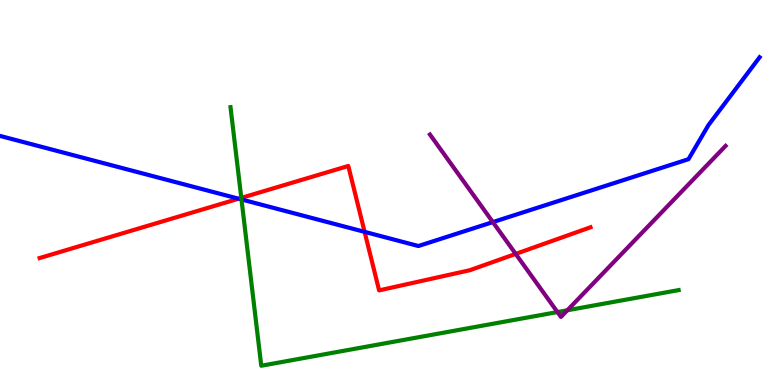[{'lines': ['blue', 'red'], 'intersections': [{'x': 3.08, 'y': 4.84}, {'x': 4.7, 'y': 3.98}]}, {'lines': ['green', 'red'], 'intersections': [{'x': 3.11, 'y': 4.86}]}, {'lines': ['purple', 'red'], 'intersections': [{'x': 6.65, 'y': 3.4}]}, {'lines': ['blue', 'green'], 'intersections': [{'x': 3.12, 'y': 4.82}]}, {'lines': ['blue', 'purple'], 'intersections': [{'x': 6.36, 'y': 4.23}]}, {'lines': ['green', 'purple'], 'intersections': [{'x': 7.19, 'y': 1.89}, {'x': 7.32, 'y': 1.94}]}]